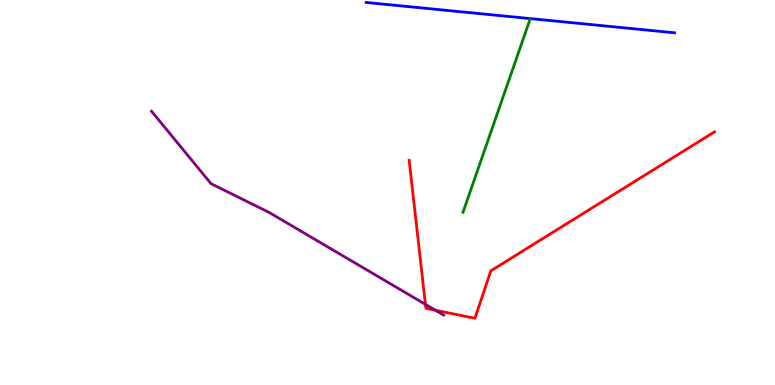[{'lines': ['blue', 'red'], 'intersections': []}, {'lines': ['green', 'red'], 'intersections': []}, {'lines': ['purple', 'red'], 'intersections': [{'x': 5.49, 'y': 2.09}, {'x': 5.62, 'y': 1.94}]}, {'lines': ['blue', 'green'], 'intersections': []}, {'lines': ['blue', 'purple'], 'intersections': []}, {'lines': ['green', 'purple'], 'intersections': []}]